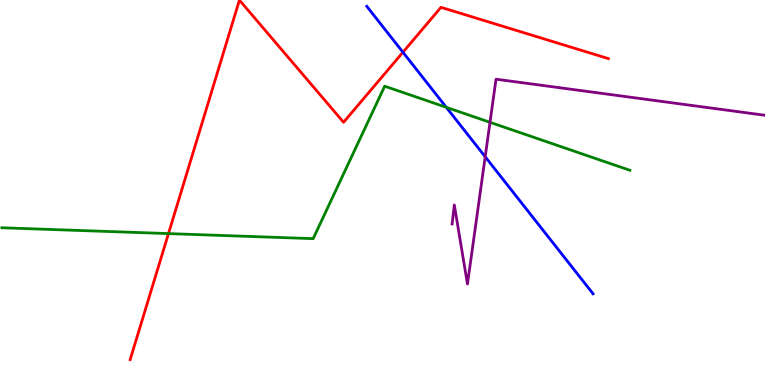[{'lines': ['blue', 'red'], 'intersections': [{'x': 5.2, 'y': 8.64}]}, {'lines': ['green', 'red'], 'intersections': [{'x': 2.17, 'y': 3.93}]}, {'lines': ['purple', 'red'], 'intersections': []}, {'lines': ['blue', 'green'], 'intersections': [{'x': 5.76, 'y': 7.21}]}, {'lines': ['blue', 'purple'], 'intersections': [{'x': 6.26, 'y': 5.93}]}, {'lines': ['green', 'purple'], 'intersections': [{'x': 6.32, 'y': 6.82}]}]